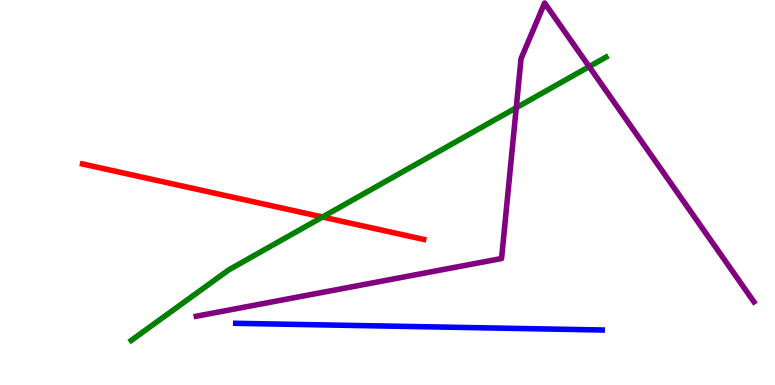[{'lines': ['blue', 'red'], 'intersections': []}, {'lines': ['green', 'red'], 'intersections': [{'x': 4.16, 'y': 4.36}]}, {'lines': ['purple', 'red'], 'intersections': []}, {'lines': ['blue', 'green'], 'intersections': []}, {'lines': ['blue', 'purple'], 'intersections': []}, {'lines': ['green', 'purple'], 'intersections': [{'x': 6.66, 'y': 7.2}, {'x': 7.6, 'y': 8.27}]}]